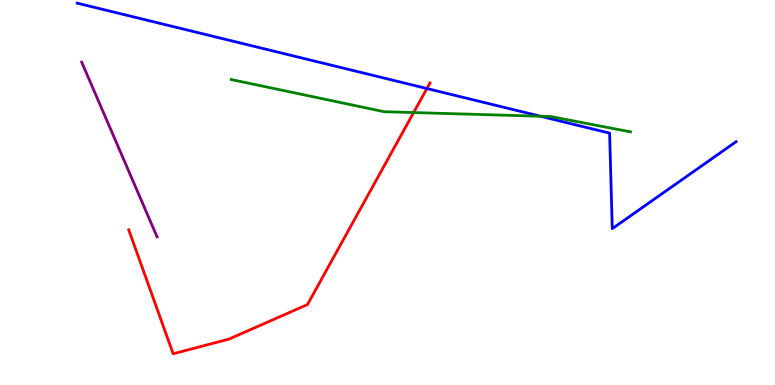[{'lines': ['blue', 'red'], 'intersections': [{'x': 5.51, 'y': 7.7}]}, {'lines': ['green', 'red'], 'intersections': [{'x': 5.34, 'y': 7.08}]}, {'lines': ['purple', 'red'], 'intersections': []}, {'lines': ['blue', 'green'], 'intersections': [{'x': 6.97, 'y': 6.98}]}, {'lines': ['blue', 'purple'], 'intersections': []}, {'lines': ['green', 'purple'], 'intersections': []}]